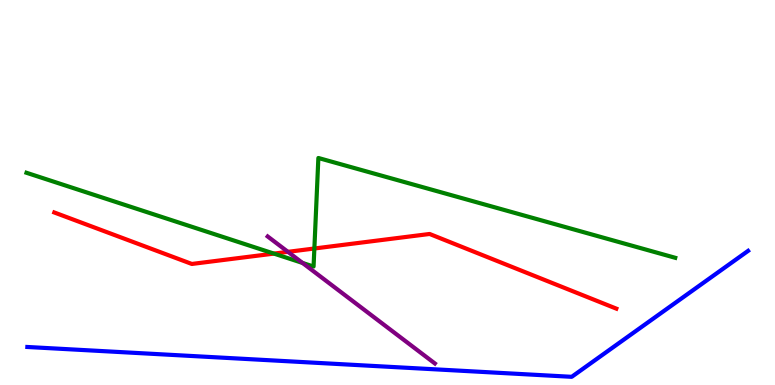[{'lines': ['blue', 'red'], 'intersections': []}, {'lines': ['green', 'red'], 'intersections': [{'x': 3.53, 'y': 3.41}, {'x': 4.06, 'y': 3.55}]}, {'lines': ['purple', 'red'], 'intersections': [{'x': 3.72, 'y': 3.46}]}, {'lines': ['blue', 'green'], 'intersections': []}, {'lines': ['blue', 'purple'], 'intersections': []}, {'lines': ['green', 'purple'], 'intersections': [{'x': 3.9, 'y': 3.17}]}]